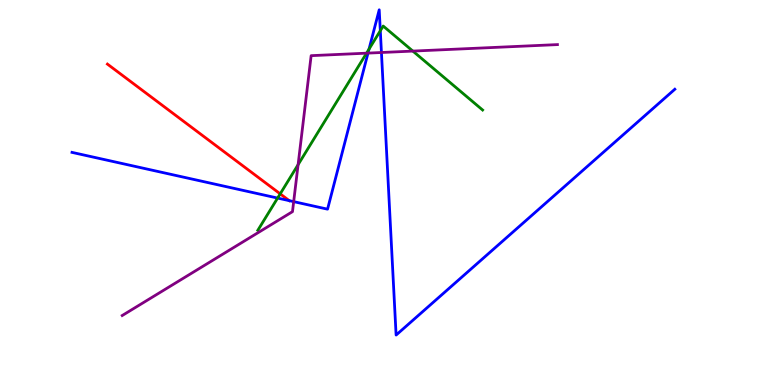[{'lines': ['blue', 'red'], 'intersections': [{'x': 3.73, 'y': 4.79}]}, {'lines': ['green', 'red'], 'intersections': [{'x': 3.62, 'y': 4.96}]}, {'lines': ['purple', 'red'], 'intersections': []}, {'lines': ['blue', 'green'], 'intersections': [{'x': 3.58, 'y': 4.86}, {'x': 4.76, 'y': 8.72}, {'x': 4.91, 'y': 9.2}]}, {'lines': ['blue', 'purple'], 'intersections': [{'x': 3.79, 'y': 4.76}, {'x': 4.75, 'y': 8.62}, {'x': 4.92, 'y': 8.64}]}, {'lines': ['green', 'purple'], 'intersections': [{'x': 3.85, 'y': 5.72}, {'x': 4.73, 'y': 8.62}, {'x': 5.33, 'y': 8.67}]}]